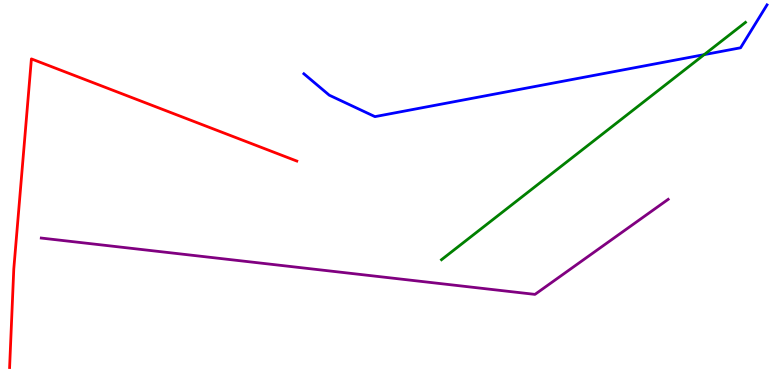[{'lines': ['blue', 'red'], 'intersections': []}, {'lines': ['green', 'red'], 'intersections': []}, {'lines': ['purple', 'red'], 'intersections': []}, {'lines': ['blue', 'green'], 'intersections': [{'x': 9.09, 'y': 8.58}]}, {'lines': ['blue', 'purple'], 'intersections': []}, {'lines': ['green', 'purple'], 'intersections': []}]